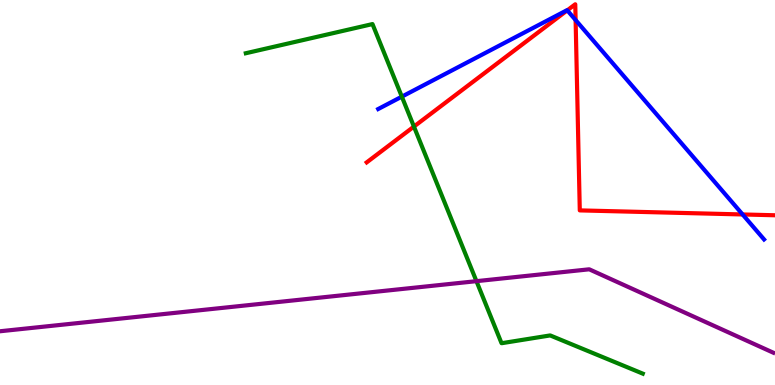[{'lines': ['blue', 'red'], 'intersections': [{'x': 7.32, 'y': 9.73}, {'x': 7.43, 'y': 9.48}, {'x': 9.58, 'y': 4.43}]}, {'lines': ['green', 'red'], 'intersections': [{'x': 5.34, 'y': 6.71}]}, {'lines': ['purple', 'red'], 'intersections': []}, {'lines': ['blue', 'green'], 'intersections': [{'x': 5.18, 'y': 7.49}]}, {'lines': ['blue', 'purple'], 'intersections': []}, {'lines': ['green', 'purple'], 'intersections': [{'x': 6.15, 'y': 2.7}]}]